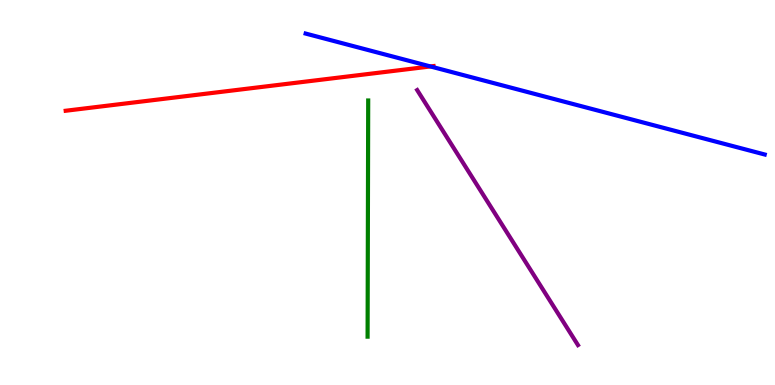[{'lines': ['blue', 'red'], 'intersections': [{'x': 5.55, 'y': 8.27}]}, {'lines': ['green', 'red'], 'intersections': []}, {'lines': ['purple', 'red'], 'intersections': []}, {'lines': ['blue', 'green'], 'intersections': []}, {'lines': ['blue', 'purple'], 'intersections': []}, {'lines': ['green', 'purple'], 'intersections': []}]